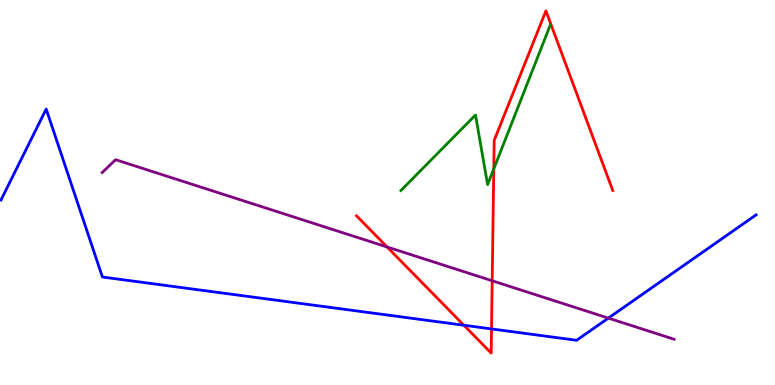[{'lines': ['blue', 'red'], 'intersections': [{'x': 5.99, 'y': 1.55}, {'x': 6.34, 'y': 1.46}]}, {'lines': ['green', 'red'], 'intersections': [{'x': 6.37, 'y': 5.61}]}, {'lines': ['purple', 'red'], 'intersections': [{'x': 4.99, 'y': 3.58}, {'x': 6.35, 'y': 2.71}]}, {'lines': ['blue', 'green'], 'intersections': []}, {'lines': ['blue', 'purple'], 'intersections': [{'x': 7.85, 'y': 1.74}]}, {'lines': ['green', 'purple'], 'intersections': []}]